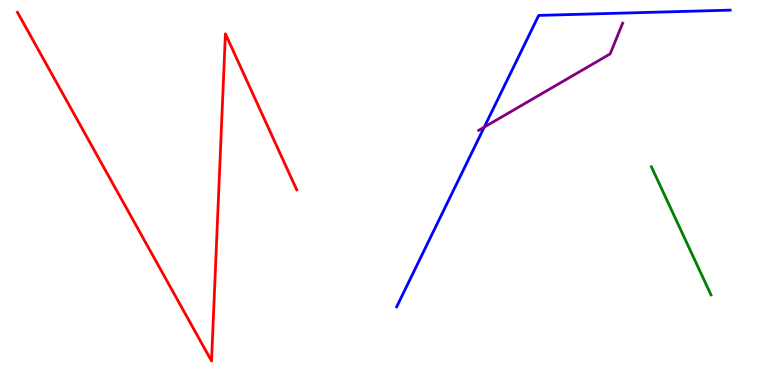[{'lines': ['blue', 'red'], 'intersections': []}, {'lines': ['green', 'red'], 'intersections': []}, {'lines': ['purple', 'red'], 'intersections': []}, {'lines': ['blue', 'green'], 'intersections': []}, {'lines': ['blue', 'purple'], 'intersections': [{'x': 6.25, 'y': 6.7}]}, {'lines': ['green', 'purple'], 'intersections': []}]